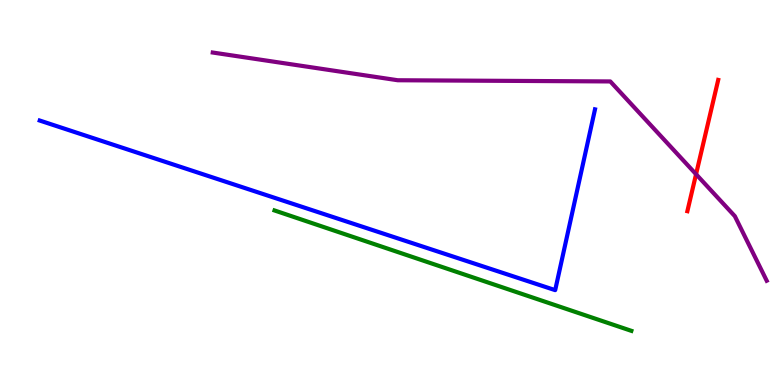[{'lines': ['blue', 'red'], 'intersections': []}, {'lines': ['green', 'red'], 'intersections': []}, {'lines': ['purple', 'red'], 'intersections': [{'x': 8.98, 'y': 5.47}]}, {'lines': ['blue', 'green'], 'intersections': []}, {'lines': ['blue', 'purple'], 'intersections': []}, {'lines': ['green', 'purple'], 'intersections': []}]